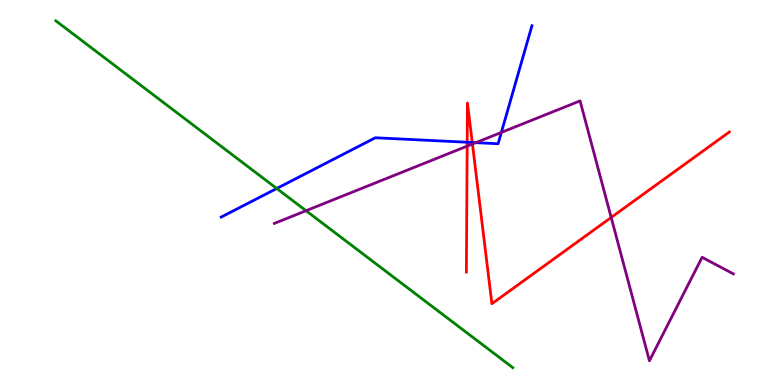[{'lines': ['blue', 'red'], 'intersections': [{'x': 6.03, 'y': 6.31}, {'x': 6.09, 'y': 6.3}]}, {'lines': ['green', 'red'], 'intersections': []}, {'lines': ['purple', 'red'], 'intersections': [{'x': 6.03, 'y': 6.2}, {'x': 6.1, 'y': 6.26}, {'x': 7.89, 'y': 4.35}]}, {'lines': ['blue', 'green'], 'intersections': [{'x': 3.57, 'y': 5.1}]}, {'lines': ['blue', 'purple'], 'intersections': [{'x': 6.14, 'y': 6.29}, {'x': 6.47, 'y': 6.56}]}, {'lines': ['green', 'purple'], 'intersections': [{'x': 3.95, 'y': 4.53}]}]